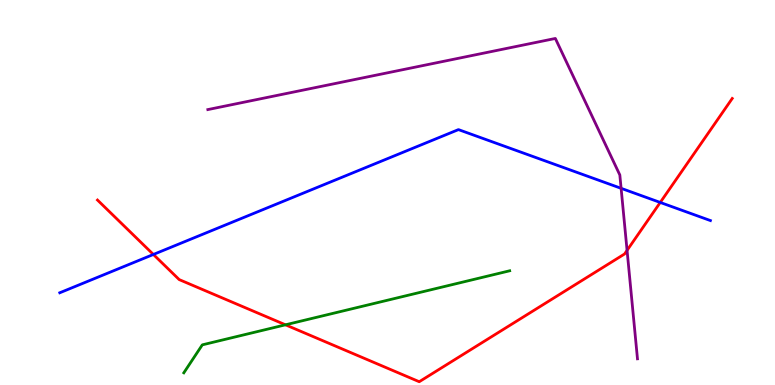[{'lines': ['blue', 'red'], 'intersections': [{'x': 1.98, 'y': 3.39}, {'x': 8.52, 'y': 4.74}]}, {'lines': ['green', 'red'], 'intersections': [{'x': 3.68, 'y': 1.56}]}, {'lines': ['purple', 'red'], 'intersections': [{'x': 8.09, 'y': 3.5}]}, {'lines': ['blue', 'green'], 'intersections': []}, {'lines': ['blue', 'purple'], 'intersections': [{'x': 8.01, 'y': 5.11}]}, {'lines': ['green', 'purple'], 'intersections': []}]